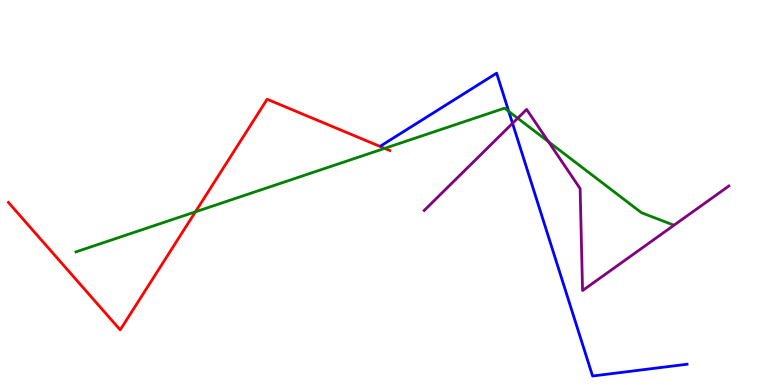[{'lines': ['blue', 'red'], 'intersections': []}, {'lines': ['green', 'red'], 'intersections': [{'x': 2.52, 'y': 4.5}, {'x': 4.96, 'y': 6.15}]}, {'lines': ['purple', 'red'], 'intersections': []}, {'lines': ['blue', 'green'], 'intersections': [{'x': 6.56, 'y': 7.11}]}, {'lines': ['blue', 'purple'], 'intersections': [{'x': 6.61, 'y': 6.8}]}, {'lines': ['green', 'purple'], 'intersections': [{'x': 6.68, 'y': 6.93}, {'x': 7.08, 'y': 6.32}]}]